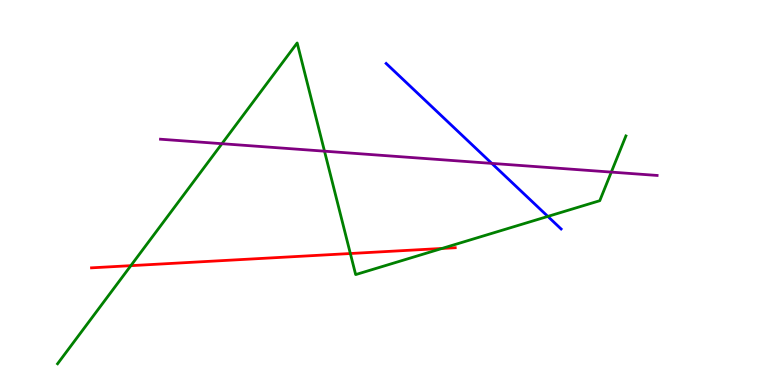[{'lines': ['blue', 'red'], 'intersections': []}, {'lines': ['green', 'red'], 'intersections': [{'x': 1.69, 'y': 3.1}, {'x': 4.52, 'y': 3.41}, {'x': 5.7, 'y': 3.55}]}, {'lines': ['purple', 'red'], 'intersections': []}, {'lines': ['blue', 'green'], 'intersections': [{'x': 7.07, 'y': 4.38}]}, {'lines': ['blue', 'purple'], 'intersections': [{'x': 6.35, 'y': 5.76}]}, {'lines': ['green', 'purple'], 'intersections': [{'x': 2.86, 'y': 6.27}, {'x': 4.19, 'y': 6.07}, {'x': 7.89, 'y': 5.53}]}]